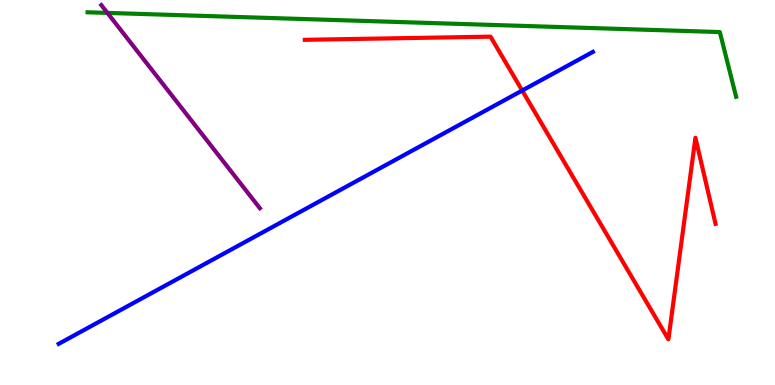[{'lines': ['blue', 'red'], 'intersections': [{'x': 6.74, 'y': 7.65}]}, {'lines': ['green', 'red'], 'intersections': []}, {'lines': ['purple', 'red'], 'intersections': []}, {'lines': ['blue', 'green'], 'intersections': []}, {'lines': ['blue', 'purple'], 'intersections': []}, {'lines': ['green', 'purple'], 'intersections': [{'x': 1.39, 'y': 9.66}]}]